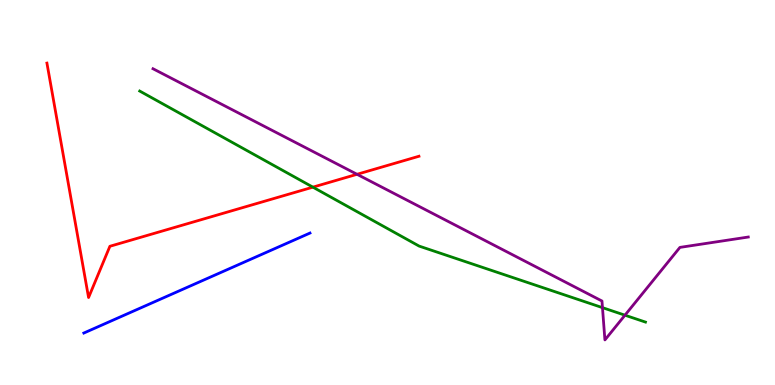[{'lines': ['blue', 'red'], 'intersections': []}, {'lines': ['green', 'red'], 'intersections': [{'x': 4.04, 'y': 5.14}]}, {'lines': ['purple', 'red'], 'intersections': [{'x': 4.61, 'y': 5.47}]}, {'lines': ['blue', 'green'], 'intersections': []}, {'lines': ['blue', 'purple'], 'intersections': []}, {'lines': ['green', 'purple'], 'intersections': [{'x': 7.77, 'y': 2.01}, {'x': 8.06, 'y': 1.81}]}]